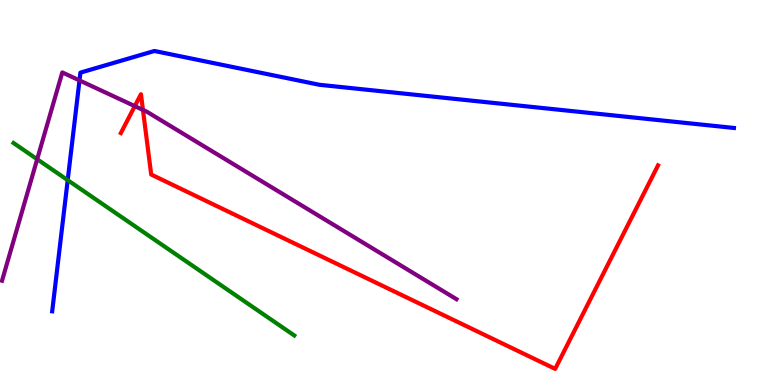[{'lines': ['blue', 'red'], 'intersections': []}, {'lines': ['green', 'red'], 'intersections': []}, {'lines': ['purple', 'red'], 'intersections': [{'x': 1.74, 'y': 7.24}, {'x': 1.84, 'y': 7.14}]}, {'lines': ['blue', 'green'], 'intersections': [{'x': 0.874, 'y': 5.32}]}, {'lines': ['blue', 'purple'], 'intersections': [{'x': 1.03, 'y': 7.91}]}, {'lines': ['green', 'purple'], 'intersections': [{'x': 0.48, 'y': 5.86}]}]